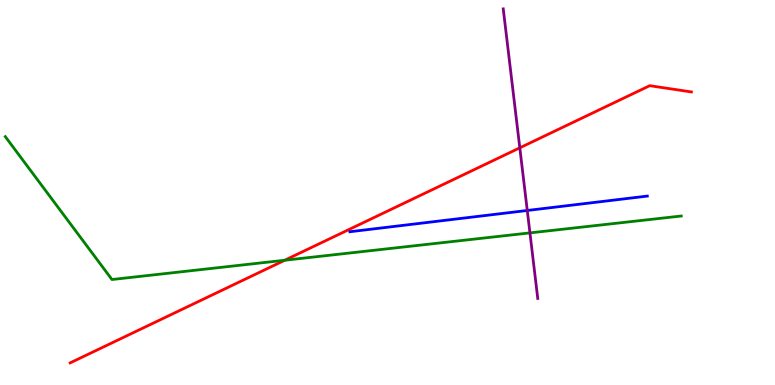[{'lines': ['blue', 'red'], 'intersections': []}, {'lines': ['green', 'red'], 'intersections': [{'x': 3.67, 'y': 3.24}]}, {'lines': ['purple', 'red'], 'intersections': [{'x': 6.71, 'y': 6.16}]}, {'lines': ['blue', 'green'], 'intersections': []}, {'lines': ['blue', 'purple'], 'intersections': [{'x': 6.8, 'y': 4.53}]}, {'lines': ['green', 'purple'], 'intersections': [{'x': 6.84, 'y': 3.95}]}]